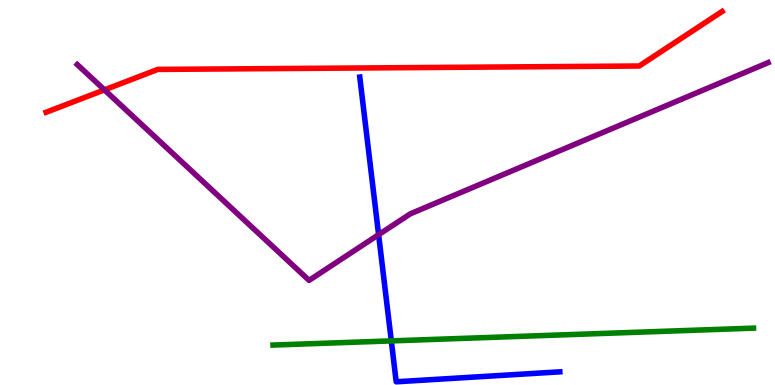[{'lines': ['blue', 'red'], 'intersections': []}, {'lines': ['green', 'red'], 'intersections': []}, {'lines': ['purple', 'red'], 'intersections': [{'x': 1.35, 'y': 7.67}]}, {'lines': ['blue', 'green'], 'intersections': [{'x': 5.05, 'y': 1.15}]}, {'lines': ['blue', 'purple'], 'intersections': [{'x': 4.89, 'y': 3.9}]}, {'lines': ['green', 'purple'], 'intersections': []}]